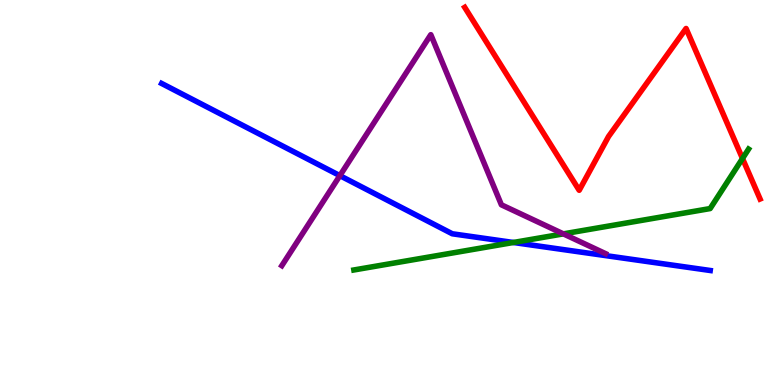[{'lines': ['blue', 'red'], 'intersections': []}, {'lines': ['green', 'red'], 'intersections': [{'x': 9.58, 'y': 5.88}]}, {'lines': ['purple', 'red'], 'intersections': []}, {'lines': ['blue', 'green'], 'intersections': [{'x': 6.62, 'y': 3.7}]}, {'lines': ['blue', 'purple'], 'intersections': [{'x': 4.39, 'y': 5.44}]}, {'lines': ['green', 'purple'], 'intersections': [{'x': 7.27, 'y': 3.93}]}]